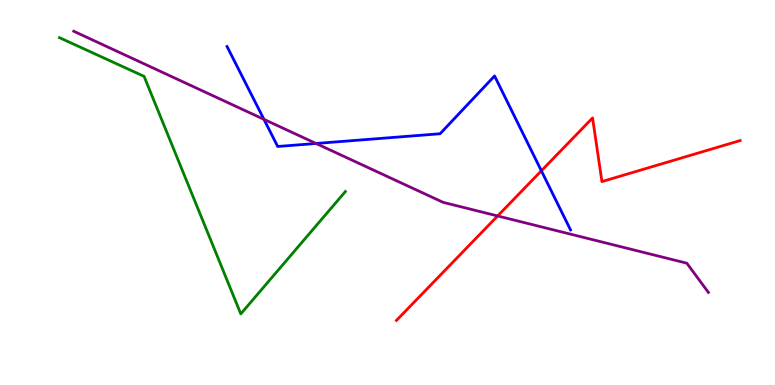[{'lines': ['blue', 'red'], 'intersections': [{'x': 6.99, 'y': 5.56}]}, {'lines': ['green', 'red'], 'intersections': []}, {'lines': ['purple', 'red'], 'intersections': [{'x': 6.42, 'y': 4.39}]}, {'lines': ['blue', 'green'], 'intersections': []}, {'lines': ['blue', 'purple'], 'intersections': [{'x': 3.41, 'y': 6.9}, {'x': 4.08, 'y': 6.27}]}, {'lines': ['green', 'purple'], 'intersections': []}]